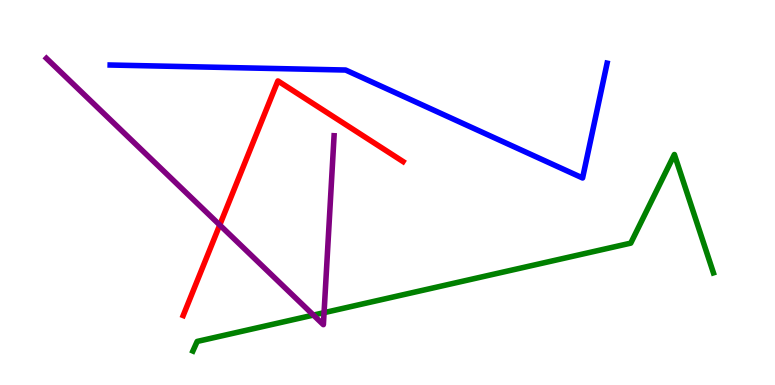[{'lines': ['blue', 'red'], 'intersections': []}, {'lines': ['green', 'red'], 'intersections': []}, {'lines': ['purple', 'red'], 'intersections': [{'x': 2.84, 'y': 4.16}]}, {'lines': ['blue', 'green'], 'intersections': []}, {'lines': ['blue', 'purple'], 'intersections': []}, {'lines': ['green', 'purple'], 'intersections': [{'x': 4.04, 'y': 1.82}, {'x': 4.18, 'y': 1.88}]}]